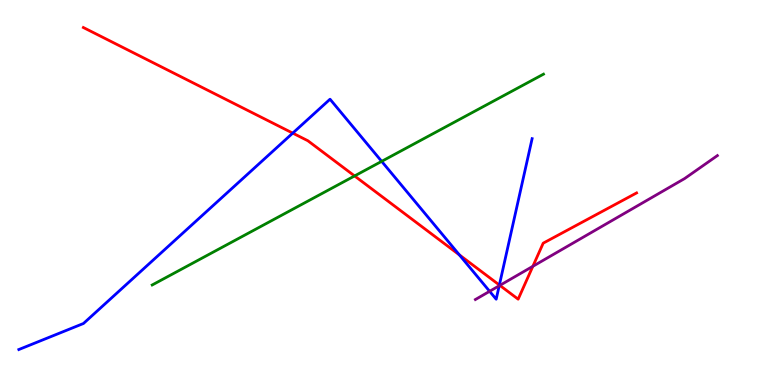[{'lines': ['blue', 'red'], 'intersections': [{'x': 3.78, 'y': 6.54}, {'x': 5.93, 'y': 3.38}, {'x': 6.44, 'y': 2.6}]}, {'lines': ['green', 'red'], 'intersections': [{'x': 4.58, 'y': 5.43}]}, {'lines': ['purple', 'red'], 'intersections': [{'x': 6.45, 'y': 2.59}, {'x': 6.88, 'y': 3.08}]}, {'lines': ['blue', 'green'], 'intersections': [{'x': 4.92, 'y': 5.81}]}, {'lines': ['blue', 'purple'], 'intersections': [{'x': 6.32, 'y': 2.43}, {'x': 6.44, 'y': 2.58}]}, {'lines': ['green', 'purple'], 'intersections': []}]